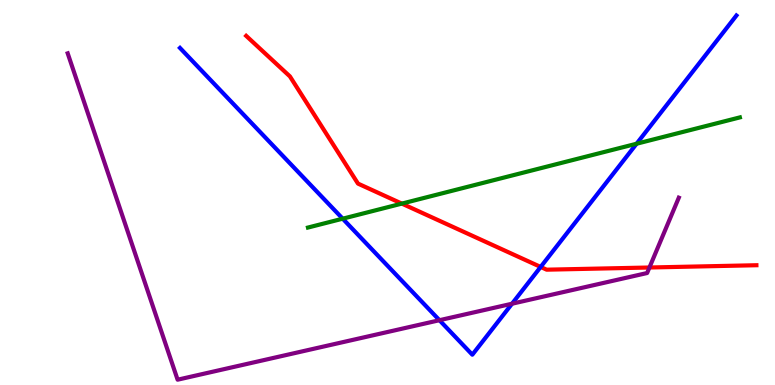[{'lines': ['blue', 'red'], 'intersections': [{'x': 6.98, 'y': 3.07}]}, {'lines': ['green', 'red'], 'intersections': [{'x': 5.18, 'y': 4.71}]}, {'lines': ['purple', 'red'], 'intersections': [{'x': 8.38, 'y': 3.05}]}, {'lines': ['blue', 'green'], 'intersections': [{'x': 4.42, 'y': 4.32}, {'x': 8.21, 'y': 6.27}]}, {'lines': ['blue', 'purple'], 'intersections': [{'x': 5.67, 'y': 1.68}, {'x': 6.61, 'y': 2.11}]}, {'lines': ['green', 'purple'], 'intersections': []}]